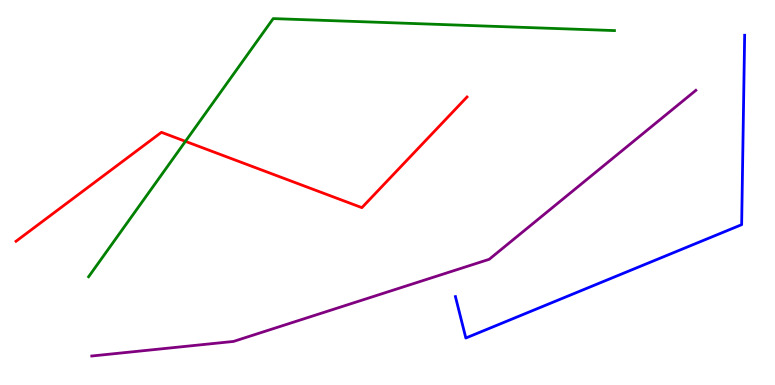[{'lines': ['blue', 'red'], 'intersections': []}, {'lines': ['green', 'red'], 'intersections': [{'x': 2.39, 'y': 6.33}]}, {'lines': ['purple', 'red'], 'intersections': []}, {'lines': ['blue', 'green'], 'intersections': []}, {'lines': ['blue', 'purple'], 'intersections': []}, {'lines': ['green', 'purple'], 'intersections': []}]